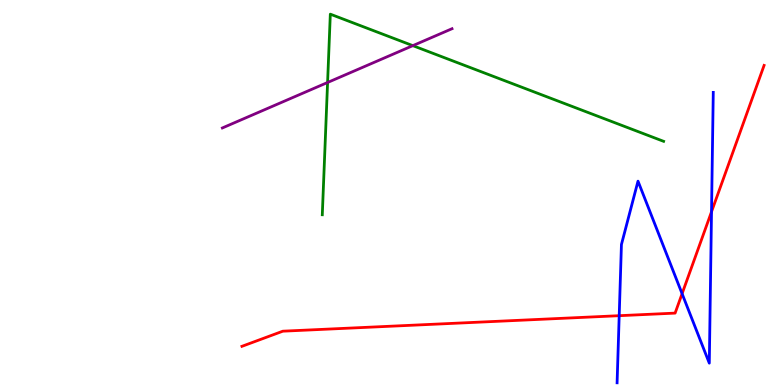[{'lines': ['blue', 'red'], 'intersections': [{'x': 7.99, 'y': 1.8}, {'x': 8.8, 'y': 2.37}, {'x': 9.18, 'y': 4.5}]}, {'lines': ['green', 'red'], 'intersections': []}, {'lines': ['purple', 'red'], 'intersections': []}, {'lines': ['blue', 'green'], 'intersections': []}, {'lines': ['blue', 'purple'], 'intersections': []}, {'lines': ['green', 'purple'], 'intersections': [{'x': 4.23, 'y': 7.86}, {'x': 5.33, 'y': 8.81}]}]